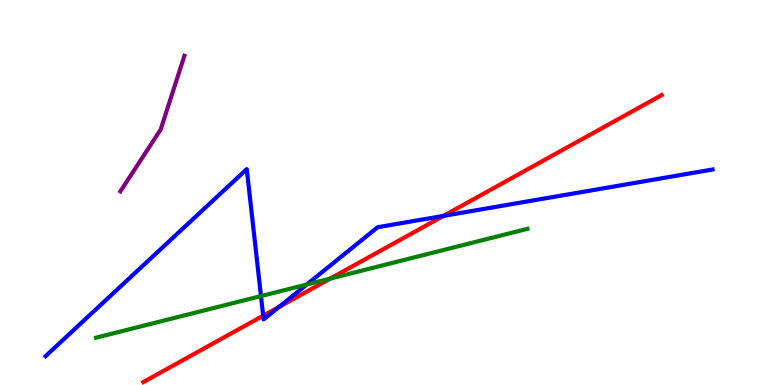[{'lines': ['blue', 'red'], 'intersections': [{'x': 3.4, 'y': 1.8}, {'x': 3.6, 'y': 2.03}, {'x': 5.72, 'y': 4.39}]}, {'lines': ['green', 'red'], 'intersections': [{'x': 4.26, 'y': 2.76}]}, {'lines': ['purple', 'red'], 'intersections': []}, {'lines': ['blue', 'green'], 'intersections': [{'x': 3.37, 'y': 2.31}, {'x': 3.96, 'y': 2.61}]}, {'lines': ['blue', 'purple'], 'intersections': []}, {'lines': ['green', 'purple'], 'intersections': []}]